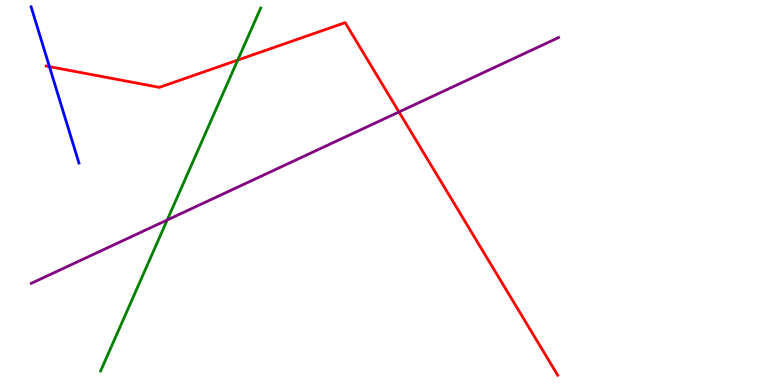[{'lines': ['blue', 'red'], 'intersections': [{'x': 0.638, 'y': 8.27}]}, {'lines': ['green', 'red'], 'intersections': [{'x': 3.07, 'y': 8.44}]}, {'lines': ['purple', 'red'], 'intersections': [{'x': 5.15, 'y': 7.09}]}, {'lines': ['blue', 'green'], 'intersections': []}, {'lines': ['blue', 'purple'], 'intersections': []}, {'lines': ['green', 'purple'], 'intersections': [{'x': 2.16, 'y': 4.29}]}]